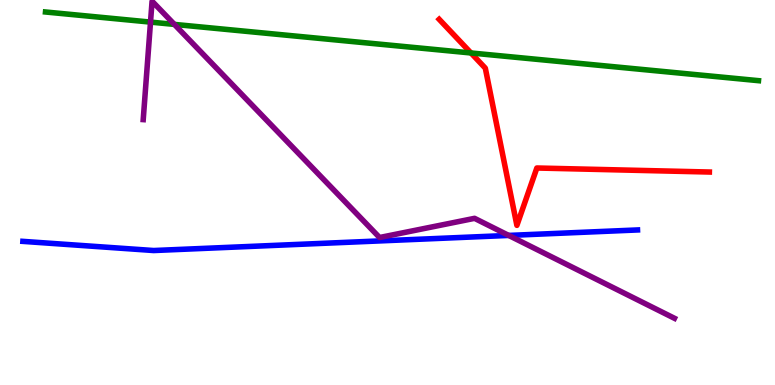[{'lines': ['blue', 'red'], 'intersections': []}, {'lines': ['green', 'red'], 'intersections': [{'x': 6.08, 'y': 8.62}]}, {'lines': ['purple', 'red'], 'intersections': []}, {'lines': ['blue', 'green'], 'intersections': []}, {'lines': ['blue', 'purple'], 'intersections': [{'x': 6.56, 'y': 3.88}]}, {'lines': ['green', 'purple'], 'intersections': [{'x': 1.94, 'y': 9.43}, {'x': 2.25, 'y': 9.37}]}]